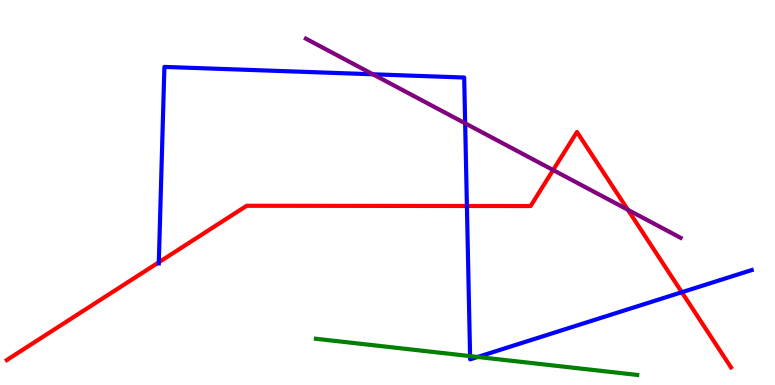[{'lines': ['blue', 'red'], 'intersections': [{'x': 2.05, 'y': 3.19}, {'x': 6.02, 'y': 4.65}, {'x': 8.8, 'y': 2.41}]}, {'lines': ['green', 'red'], 'intersections': []}, {'lines': ['purple', 'red'], 'intersections': [{'x': 7.14, 'y': 5.58}, {'x': 8.1, 'y': 4.55}]}, {'lines': ['blue', 'green'], 'intersections': [{'x': 6.07, 'y': 0.75}, {'x': 6.16, 'y': 0.728}]}, {'lines': ['blue', 'purple'], 'intersections': [{'x': 4.81, 'y': 8.07}, {'x': 6.0, 'y': 6.8}]}, {'lines': ['green', 'purple'], 'intersections': []}]